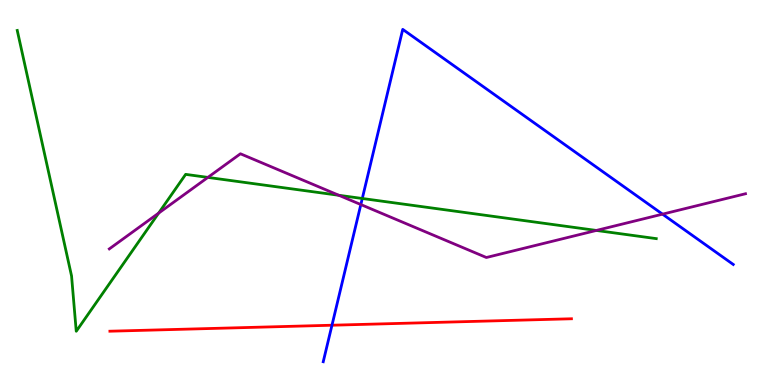[{'lines': ['blue', 'red'], 'intersections': [{'x': 4.28, 'y': 1.55}]}, {'lines': ['green', 'red'], 'intersections': []}, {'lines': ['purple', 'red'], 'intersections': []}, {'lines': ['blue', 'green'], 'intersections': [{'x': 4.67, 'y': 4.84}]}, {'lines': ['blue', 'purple'], 'intersections': [{'x': 4.66, 'y': 4.69}, {'x': 8.55, 'y': 4.44}]}, {'lines': ['green', 'purple'], 'intersections': [{'x': 2.05, 'y': 4.46}, {'x': 2.68, 'y': 5.39}, {'x': 4.37, 'y': 4.93}, {'x': 7.69, 'y': 4.01}]}]